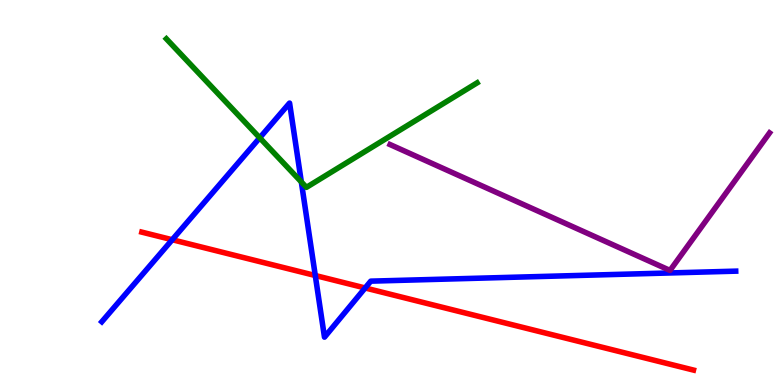[{'lines': ['blue', 'red'], 'intersections': [{'x': 2.22, 'y': 3.77}, {'x': 4.07, 'y': 2.84}, {'x': 4.71, 'y': 2.52}]}, {'lines': ['green', 'red'], 'intersections': []}, {'lines': ['purple', 'red'], 'intersections': []}, {'lines': ['blue', 'green'], 'intersections': [{'x': 3.35, 'y': 6.42}, {'x': 3.89, 'y': 5.27}]}, {'lines': ['blue', 'purple'], 'intersections': []}, {'lines': ['green', 'purple'], 'intersections': []}]